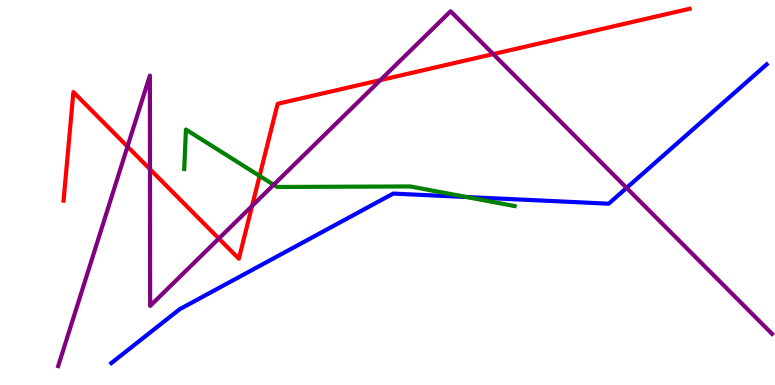[{'lines': ['blue', 'red'], 'intersections': []}, {'lines': ['green', 'red'], 'intersections': [{'x': 3.35, 'y': 5.43}]}, {'lines': ['purple', 'red'], 'intersections': [{'x': 1.64, 'y': 6.19}, {'x': 1.94, 'y': 5.61}, {'x': 2.82, 'y': 3.8}, {'x': 3.25, 'y': 4.65}, {'x': 4.91, 'y': 7.92}, {'x': 6.36, 'y': 8.6}]}, {'lines': ['blue', 'green'], 'intersections': [{'x': 6.02, 'y': 4.88}]}, {'lines': ['blue', 'purple'], 'intersections': [{'x': 8.09, 'y': 5.12}]}, {'lines': ['green', 'purple'], 'intersections': [{'x': 3.53, 'y': 5.2}]}]